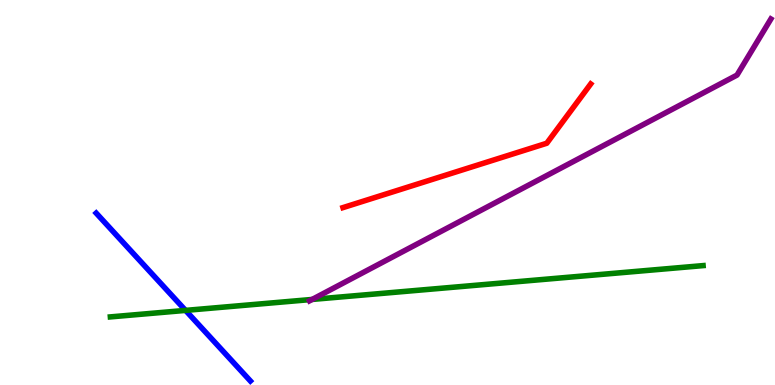[{'lines': ['blue', 'red'], 'intersections': []}, {'lines': ['green', 'red'], 'intersections': []}, {'lines': ['purple', 'red'], 'intersections': []}, {'lines': ['blue', 'green'], 'intersections': [{'x': 2.39, 'y': 1.94}]}, {'lines': ['blue', 'purple'], 'intersections': []}, {'lines': ['green', 'purple'], 'intersections': [{'x': 4.03, 'y': 2.22}]}]